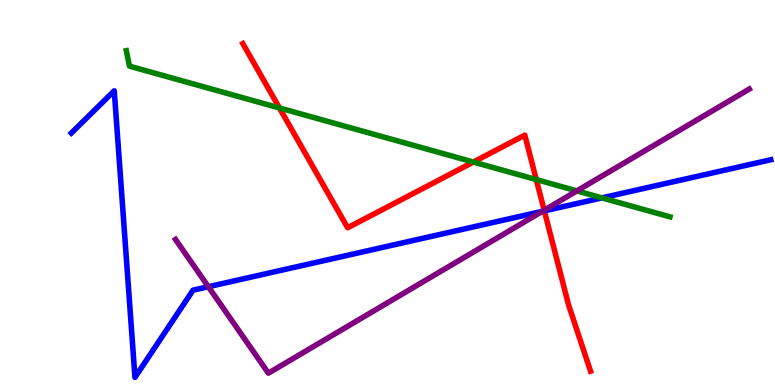[{'lines': ['blue', 'red'], 'intersections': [{'x': 7.02, 'y': 4.52}]}, {'lines': ['green', 'red'], 'intersections': [{'x': 3.61, 'y': 7.2}, {'x': 6.11, 'y': 5.79}, {'x': 6.92, 'y': 5.34}]}, {'lines': ['purple', 'red'], 'intersections': [{'x': 7.02, 'y': 4.54}]}, {'lines': ['blue', 'green'], 'intersections': [{'x': 7.77, 'y': 4.86}]}, {'lines': ['blue', 'purple'], 'intersections': [{'x': 2.69, 'y': 2.55}, {'x': 7.0, 'y': 4.51}]}, {'lines': ['green', 'purple'], 'intersections': [{'x': 7.44, 'y': 5.04}]}]